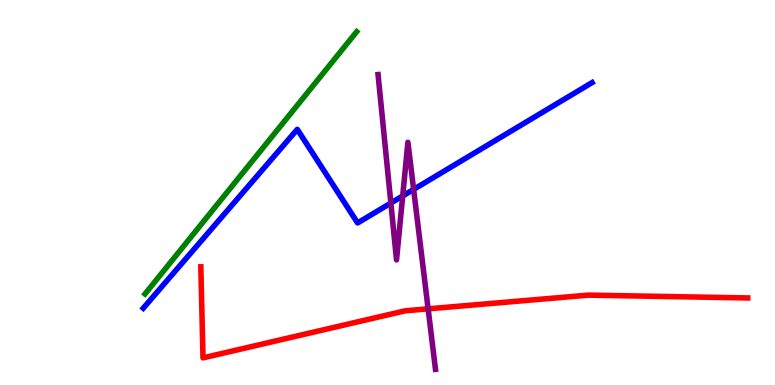[{'lines': ['blue', 'red'], 'intersections': []}, {'lines': ['green', 'red'], 'intersections': []}, {'lines': ['purple', 'red'], 'intersections': [{'x': 5.52, 'y': 1.98}]}, {'lines': ['blue', 'green'], 'intersections': []}, {'lines': ['blue', 'purple'], 'intersections': [{'x': 5.04, 'y': 4.73}, {'x': 5.2, 'y': 4.91}, {'x': 5.34, 'y': 5.08}]}, {'lines': ['green', 'purple'], 'intersections': []}]